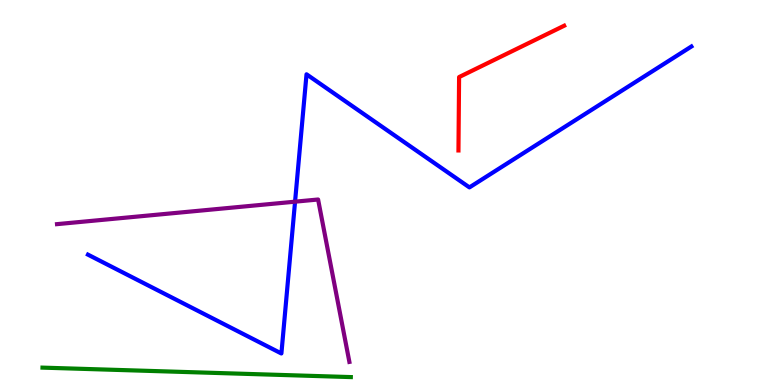[{'lines': ['blue', 'red'], 'intersections': []}, {'lines': ['green', 'red'], 'intersections': []}, {'lines': ['purple', 'red'], 'intersections': []}, {'lines': ['blue', 'green'], 'intersections': []}, {'lines': ['blue', 'purple'], 'intersections': [{'x': 3.81, 'y': 4.76}]}, {'lines': ['green', 'purple'], 'intersections': []}]